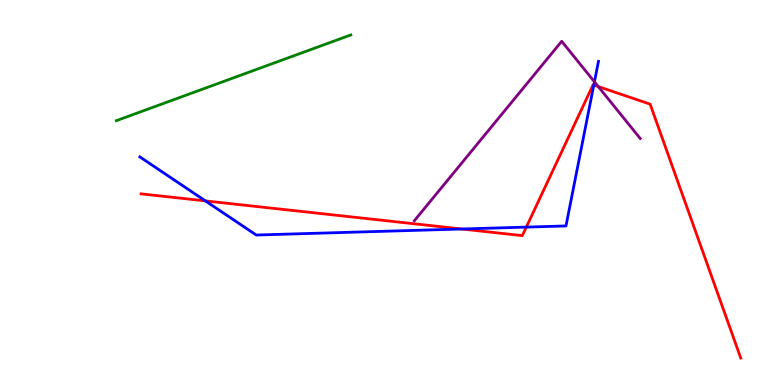[{'lines': ['blue', 'red'], 'intersections': [{'x': 2.65, 'y': 4.78}, {'x': 5.96, 'y': 4.05}, {'x': 6.79, 'y': 4.1}, {'x': 7.66, 'y': 7.79}]}, {'lines': ['green', 'red'], 'intersections': []}, {'lines': ['purple', 'red'], 'intersections': [{'x': 7.72, 'y': 7.75}]}, {'lines': ['blue', 'green'], 'intersections': []}, {'lines': ['blue', 'purple'], 'intersections': [{'x': 7.67, 'y': 7.87}]}, {'lines': ['green', 'purple'], 'intersections': []}]